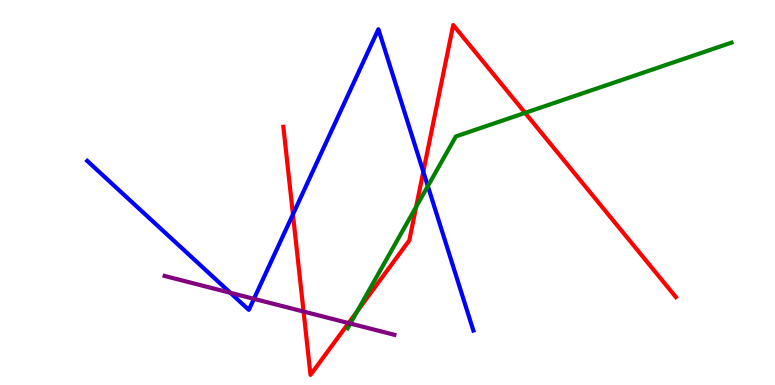[{'lines': ['blue', 'red'], 'intersections': [{'x': 3.78, 'y': 4.43}, {'x': 5.46, 'y': 5.54}]}, {'lines': ['green', 'red'], 'intersections': [{'x': 4.61, 'y': 1.91}, {'x': 5.37, 'y': 4.63}, {'x': 6.78, 'y': 7.07}]}, {'lines': ['purple', 'red'], 'intersections': [{'x': 3.92, 'y': 1.91}, {'x': 4.5, 'y': 1.61}]}, {'lines': ['blue', 'green'], 'intersections': [{'x': 5.52, 'y': 5.17}]}, {'lines': ['blue', 'purple'], 'intersections': [{'x': 2.97, 'y': 2.39}, {'x': 3.28, 'y': 2.24}]}, {'lines': ['green', 'purple'], 'intersections': [{'x': 4.52, 'y': 1.6}]}]